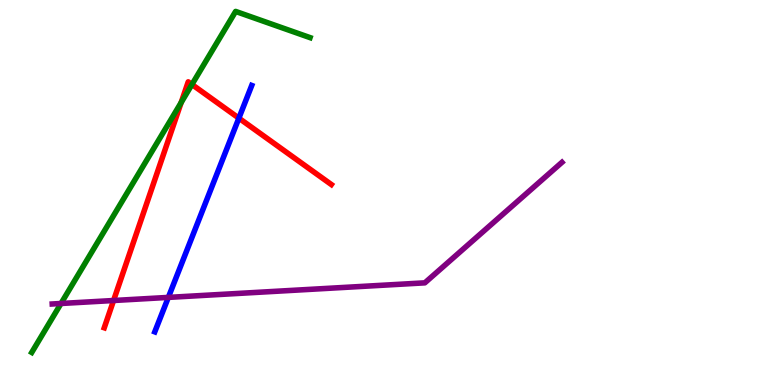[{'lines': ['blue', 'red'], 'intersections': [{'x': 3.08, 'y': 6.93}]}, {'lines': ['green', 'red'], 'intersections': [{'x': 2.34, 'y': 7.34}, {'x': 2.48, 'y': 7.81}]}, {'lines': ['purple', 'red'], 'intersections': [{'x': 1.47, 'y': 2.19}]}, {'lines': ['blue', 'green'], 'intersections': []}, {'lines': ['blue', 'purple'], 'intersections': [{'x': 2.17, 'y': 2.28}]}, {'lines': ['green', 'purple'], 'intersections': [{'x': 0.787, 'y': 2.12}]}]